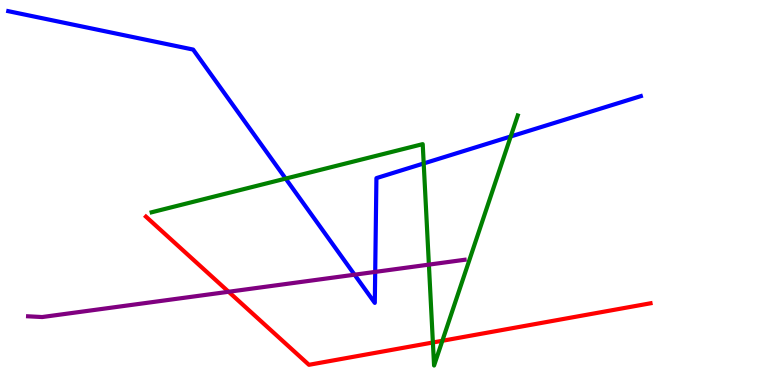[{'lines': ['blue', 'red'], 'intersections': []}, {'lines': ['green', 'red'], 'intersections': [{'x': 5.59, 'y': 1.1}, {'x': 5.71, 'y': 1.15}]}, {'lines': ['purple', 'red'], 'intersections': [{'x': 2.95, 'y': 2.42}]}, {'lines': ['blue', 'green'], 'intersections': [{'x': 3.69, 'y': 5.36}, {'x': 5.47, 'y': 5.75}, {'x': 6.59, 'y': 6.46}]}, {'lines': ['blue', 'purple'], 'intersections': [{'x': 4.58, 'y': 2.87}, {'x': 4.84, 'y': 2.94}]}, {'lines': ['green', 'purple'], 'intersections': [{'x': 5.53, 'y': 3.13}]}]